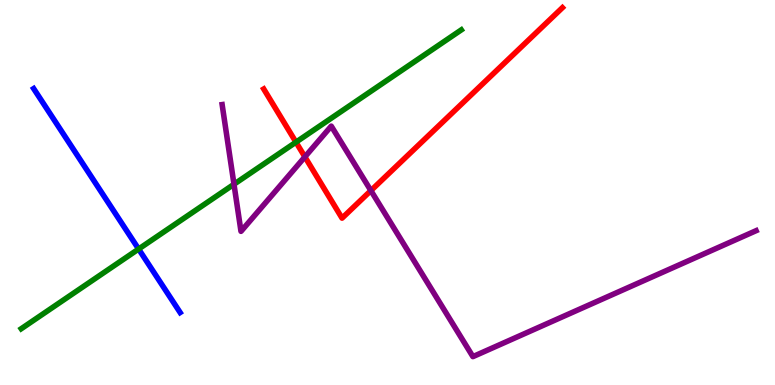[{'lines': ['blue', 'red'], 'intersections': []}, {'lines': ['green', 'red'], 'intersections': [{'x': 3.82, 'y': 6.31}]}, {'lines': ['purple', 'red'], 'intersections': [{'x': 3.93, 'y': 5.93}, {'x': 4.79, 'y': 5.05}]}, {'lines': ['blue', 'green'], 'intersections': [{'x': 1.79, 'y': 3.53}]}, {'lines': ['blue', 'purple'], 'intersections': []}, {'lines': ['green', 'purple'], 'intersections': [{'x': 3.02, 'y': 5.21}]}]